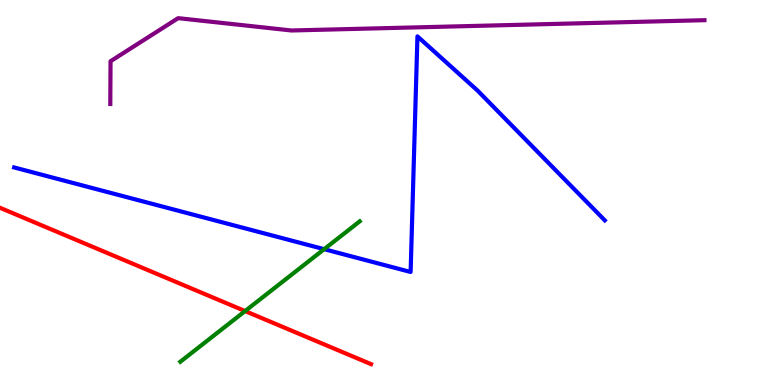[{'lines': ['blue', 'red'], 'intersections': []}, {'lines': ['green', 'red'], 'intersections': [{'x': 3.16, 'y': 1.92}]}, {'lines': ['purple', 'red'], 'intersections': []}, {'lines': ['blue', 'green'], 'intersections': [{'x': 4.18, 'y': 3.53}]}, {'lines': ['blue', 'purple'], 'intersections': []}, {'lines': ['green', 'purple'], 'intersections': []}]